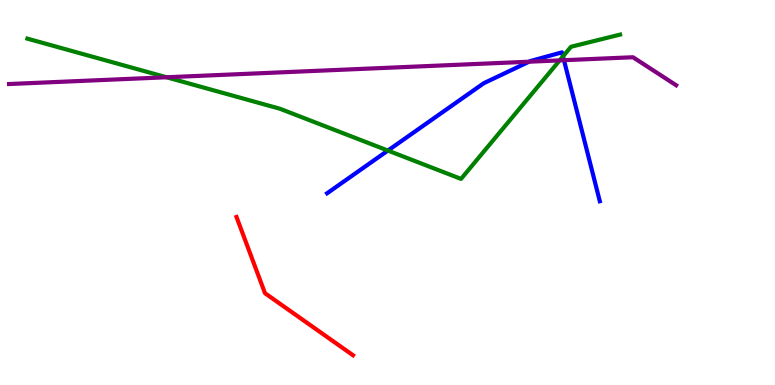[{'lines': ['blue', 'red'], 'intersections': []}, {'lines': ['green', 'red'], 'intersections': []}, {'lines': ['purple', 'red'], 'intersections': []}, {'lines': ['blue', 'green'], 'intersections': [{'x': 5.01, 'y': 6.09}, {'x': 7.26, 'y': 8.54}]}, {'lines': ['blue', 'purple'], 'intersections': [{'x': 6.83, 'y': 8.4}, {'x': 7.28, 'y': 8.44}]}, {'lines': ['green', 'purple'], 'intersections': [{'x': 2.15, 'y': 7.99}, {'x': 7.22, 'y': 8.43}]}]